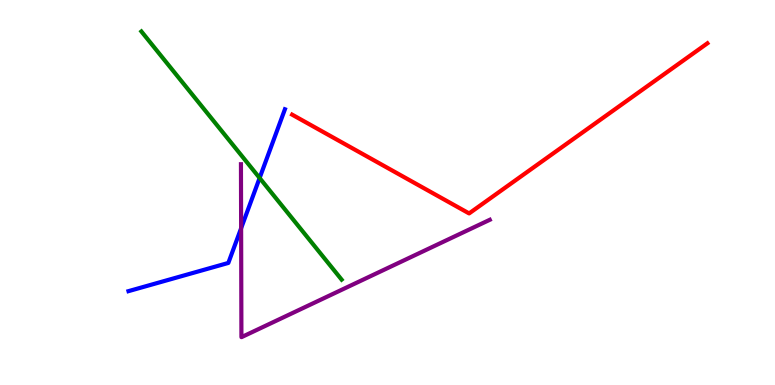[{'lines': ['blue', 'red'], 'intersections': []}, {'lines': ['green', 'red'], 'intersections': []}, {'lines': ['purple', 'red'], 'intersections': []}, {'lines': ['blue', 'green'], 'intersections': [{'x': 3.35, 'y': 5.38}]}, {'lines': ['blue', 'purple'], 'intersections': [{'x': 3.11, 'y': 4.07}]}, {'lines': ['green', 'purple'], 'intersections': []}]